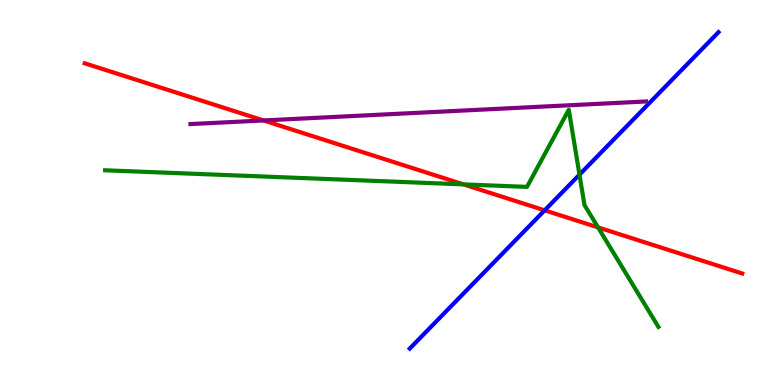[{'lines': ['blue', 'red'], 'intersections': [{'x': 7.03, 'y': 4.54}]}, {'lines': ['green', 'red'], 'intersections': [{'x': 5.98, 'y': 5.21}, {'x': 7.72, 'y': 4.09}]}, {'lines': ['purple', 'red'], 'intersections': [{'x': 3.4, 'y': 6.87}]}, {'lines': ['blue', 'green'], 'intersections': [{'x': 7.48, 'y': 5.46}]}, {'lines': ['blue', 'purple'], 'intersections': []}, {'lines': ['green', 'purple'], 'intersections': []}]